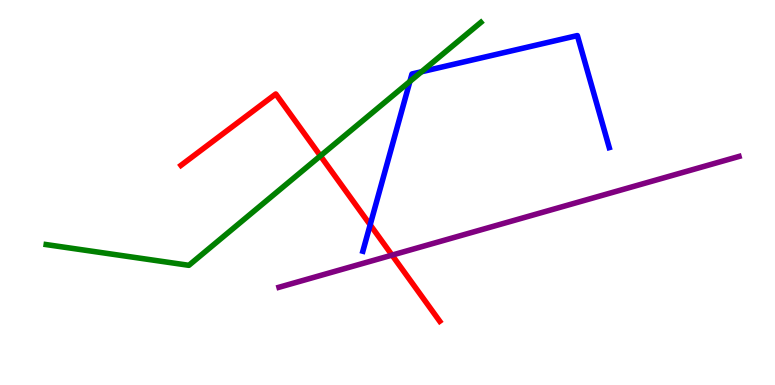[{'lines': ['blue', 'red'], 'intersections': [{'x': 4.78, 'y': 4.16}]}, {'lines': ['green', 'red'], 'intersections': [{'x': 4.13, 'y': 5.95}]}, {'lines': ['purple', 'red'], 'intersections': [{'x': 5.06, 'y': 3.37}]}, {'lines': ['blue', 'green'], 'intersections': [{'x': 5.29, 'y': 7.89}, {'x': 5.44, 'y': 8.14}]}, {'lines': ['blue', 'purple'], 'intersections': []}, {'lines': ['green', 'purple'], 'intersections': []}]